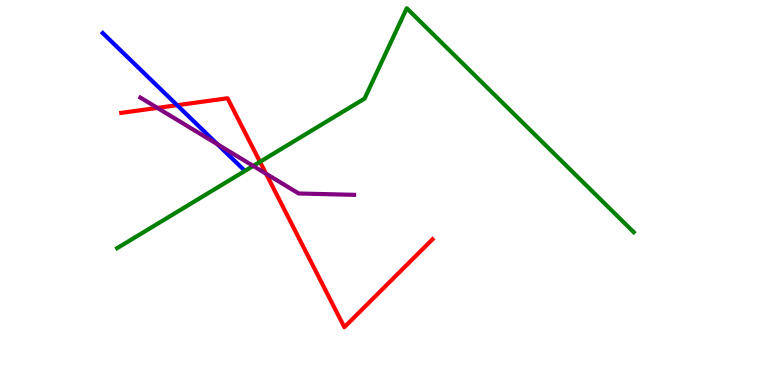[{'lines': ['blue', 'red'], 'intersections': [{'x': 2.29, 'y': 7.27}]}, {'lines': ['green', 'red'], 'intersections': [{'x': 3.35, 'y': 5.8}]}, {'lines': ['purple', 'red'], 'intersections': [{'x': 2.03, 'y': 7.2}, {'x': 3.43, 'y': 5.49}]}, {'lines': ['blue', 'green'], 'intersections': []}, {'lines': ['blue', 'purple'], 'intersections': [{'x': 2.81, 'y': 6.25}]}, {'lines': ['green', 'purple'], 'intersections': [{'x': 3.27, 'y': 5.69}]}]